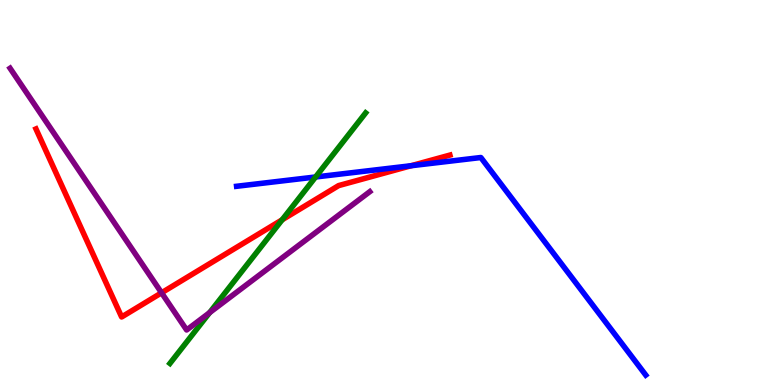[{'lines': ['blue', 'red'], 'intersections': [{'x': 5.3, 'y': 5.7}]}, {'lines': ['green', 'red'], 'intersections': [{'x': 3.64, 'y': 4.29}]}, {'lines': ['purple', 'red'], 'intersections': [{'x': 2.08, 'y': 2.39}]}, {'lines': ['blue', 'green'], 'intersections': [{'x': 4.07, 'y': 5.4}]}, {'lines': ['blue', 'purple'], 'intersections': []}, {'lines': ['green', 'purple'], 'intersections': [{'x': 2.7, 'y': 1.88}]}]